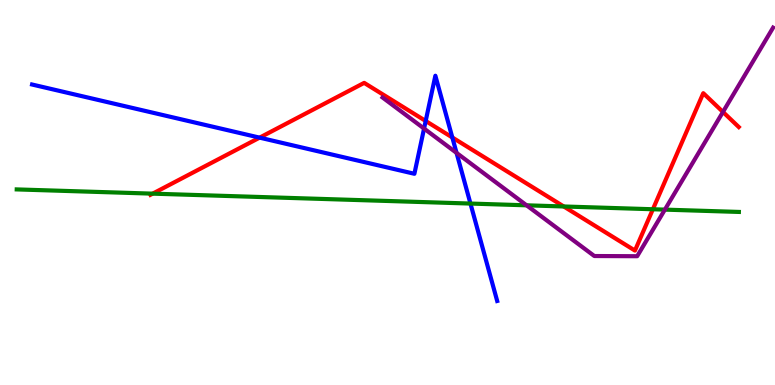[{'lines': ['blue', 'red'], 'intersections': [{'x': 3.35, 'y': 6.42}, {'x': 5.49, 'y': 6.86}, {'x': 5.84, 'y': 6.43}]}, {'lines': ['green', 'red'], 'intersections': [{'x': 1.97, 'y': 4.97}, {'x': 7.27, 'y': 4.64}, {'x': 8.42, 'y': 4.56}]}, {'lines': ['purple', 'red'], 'intersections': [{'x': 9.33, 'y': 7.09}]}, {'lines': ['blue', 'green'], 'intersections': [{'x': 6.07, 'y': 4.71}]}, {'lines': ['blue', 'purple'], 'intersections': [{'x': 5.47, 'y': 6.66}, {'x': 5.89, 'y': 6.03}]}, {'lines': ['green', 'purple'], 'intersections': [{'x': 6.79, 'y': 4.67}, {'x': 8.58, 'y': 4.56}]}]